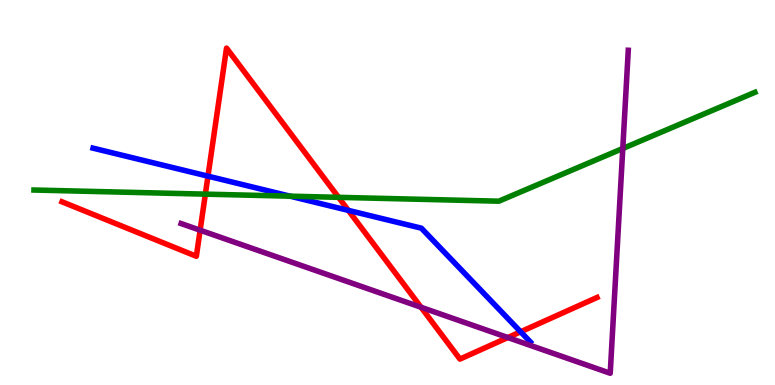[{'lines': ['blue', 'red'], 'intersections': [{'x': 2.68, 'y': 5.42}, {'x': 4.49, 'y': 4.54}, {'x': 6.72, 'y': 1.38}]}, {'lines': ['green', 'red'], 'intersections': [{'x': 2.65, 'y': 4.96}, {'x': 4.37, 'y': 4.87}]}, {'lines': ['purple', 'red'], 'intersections': [{'x': 2.58, 'y': 4.02}, {'x': 5.43, 'y': 2.02}, {'x': 6.55, 'y': 1.23}]}, {'lines': ['blue', 'green'], 'intersections': [{'x': 3.74, 'y': 4.9}]}, {'lines': ['blue', 'purple'], 'intersections': []}, {'lines': ['green', 'purple'], 'intersections': [{'x': 8.04, 'y': 6.14}]}]